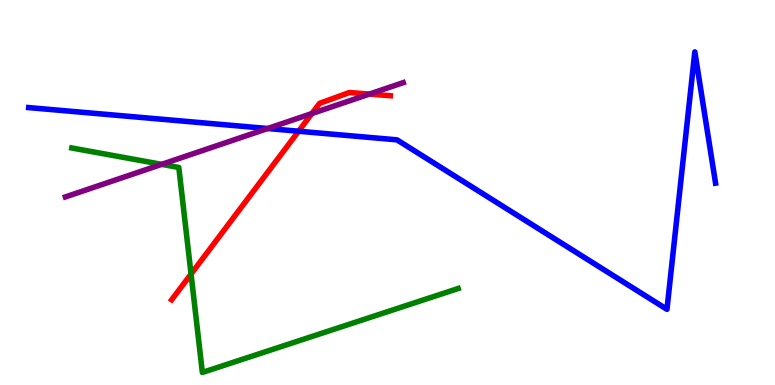[{'lines': ['blue', 'red'], 'intersections': [{'x': 3.85, 'y': 6.59}]}, {'lines': ['green', 'red'], 'intersections': [{'x': 2.47, 'y': 2.88}]}, {'lines': ['purple', 'red'], 'intersections': [{'x': 4.02, 'y': 7.05}, {'x': 4.77, 'y': 7.56}]}, {'lines': ['blue', 'green'], 'intersections': []}, {'lines': ['blue', 'purple'], 'intersections': [{'x': 3.45, 'y': 6.66}]}, {'lines': ['green', 'purple'], 'intersections': [{'x': 2.09, 'y': 5.73}]}]